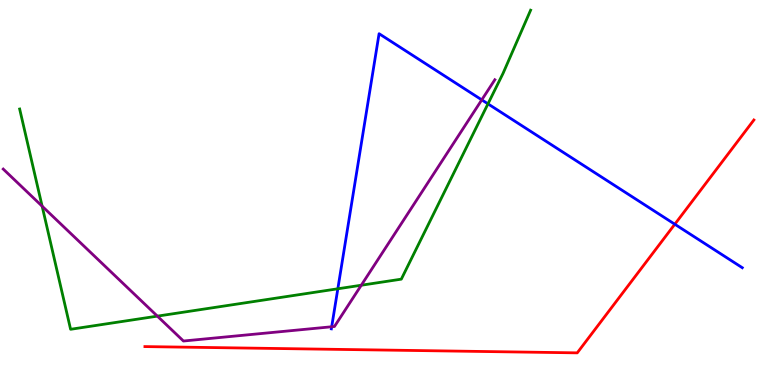[{'lines': ['blue', 'red'], 'intersections': [{'x': 8.71, 'y': 4.18}]}, {'lines': ['green', 'red'], 'intersections': []}, {'lines': ['purple', 'red'], 'intersections': []}, {'lines': ['blue', 'green'], 'intersections': [{'x': 4.36, 'y': 2.5}, {'x': 6.3, 'y': 7.3}]}, {'lines': ['blue', 'purple'], 'intersections': [{'x': 4.28, 'y': 1.51}, {'x': 6.22, 'y': 7.41}]}, {'lines': ['green', 'purple'], 'intersections': [{'x': 0.544, 'y': 4.64}, {'x': 2.03, 'y': 1.79}, {'x': 4.66, 'y': 2.59}]}]